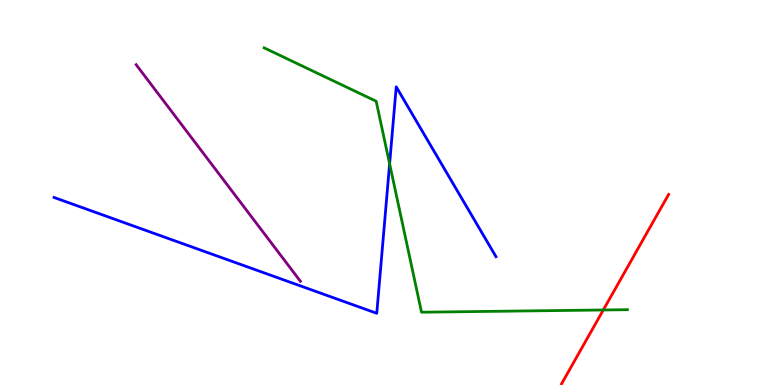[{'lines': ['blue', 'red'], 'intersections': []}, {'lines': ['green', 'red'], 'intersections': [{'x': 7.78, 'y': 1.95}]}, {'lines': ['purple', 'red'], 'intersections': []}, {'lines': ['blue', 'green'], 'intersections': [{'x': 5.03, 'y': 5.75}]}, {'lines': ['blue', 'purple'], 'intersections': []}, {'lines': ['green', 'purple'], 'intersections': []}]